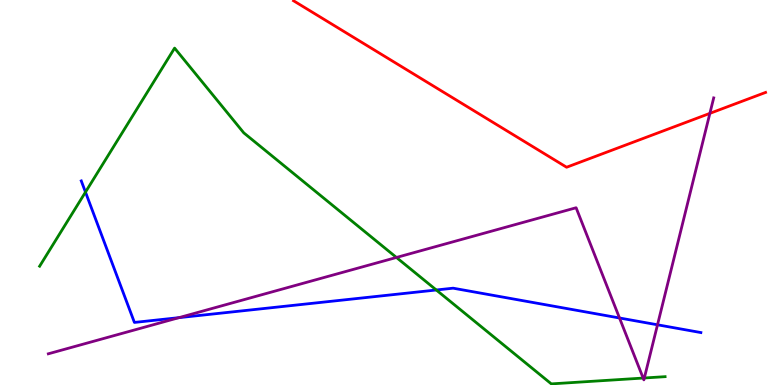[{'lines': ['blue', 'red'], 'intersections': []}, {'lines': ['green', 'red'], 'intersections': []}, {'lines': ['purple', 'red'], 'intersections': [{'x': 9.16, 'y': 7.06}]}, {'lines': ['blue', 'green'], 'intersections': [{'x': 1.1, 'y': 5.01}, {'x': 5.63, 'y': 2.47}]}, {'lines': ['blue', 'purple'], 'intersections': [{'x': 2.31, 'y': 1.75}, {'x': 7.99, 'y': 1.74}, {'x': 8.48, 'y': 1.56}]}, {'lines': ['green', 'purple'], 'intersections': [{'x': 5.12, 'y': 3.31}, {'x': 8.3, 'y': 0.18}, {'x': 8.31, 'y': 0.182}]}]